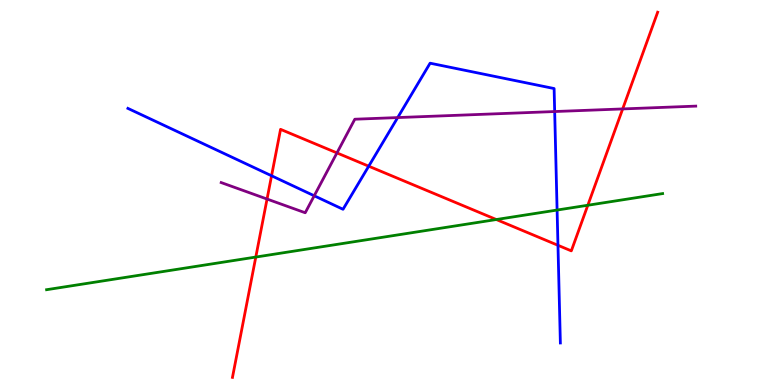[{'lines': ['blue', 'red'], 'intersections': [{'x': 3.5, 'y': 5.43}, {'x': 4.76, 'y': 5.68}, {'x': 7.2, 'y': 3.63}]}, {'lines': ['green', 'red'], 'intersections': [{'x': 3.3, 'y': 3.32}, {'x': 6.4, 'y': 4.3}, {'x': 7.58, 'y': 4.67}]}, {'lines': ['purple', 'red'], 'intersections': [{'x': 3.45, 'y': 4.83}, {'x': 4.35, 'y': 6.03}, {'x': 8.03, 'y': 7.17}]}, {'lines': ['blue', 'green'], 'intersections': [{'x': 7.19, 'y': 4.54}]}, {'lines': ['blue', 'purple'], 'intersections': [{'x': 4.05, 'y': 4.91}, {'x': 5.13, 'y': 6.95}, {'x': 7.16, 'y': 7.1}]}, {'lines': ['green', 'purple'], 'intersections': []}]